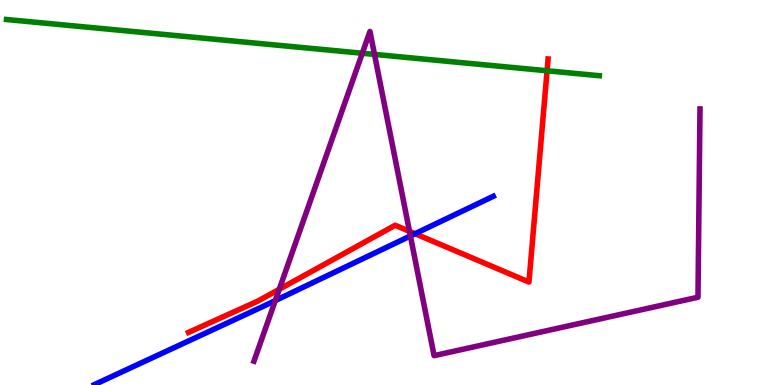[{'lines': ['blue', 'red'], 'intersections': [{'x': 5.36, 'y': 3.93}]}, {'lines': ['green', 'red'], 'intersections': [{'x': 7.06, 'y': 8.16}]}, {'lines': ['purple', 'red'], 'intersections': [{'x': 3.6, 'y': 2.49}, {'x': 5.28, 'y': 3.99}]}, {'lines': ['blue', 'green'], 'intersections': []}, {'lines': ['blue', 'purple'], 'intersections': [{'x': 3.55, 'y': 2.19}, {'x': 5.3, 'y': 3.87}]}, {'lines': ['green', 'purple'], 'intersections': [{'x': 4.67, 'y': 8.62}, {'x': 4.83, 'y': 8.59}]}]